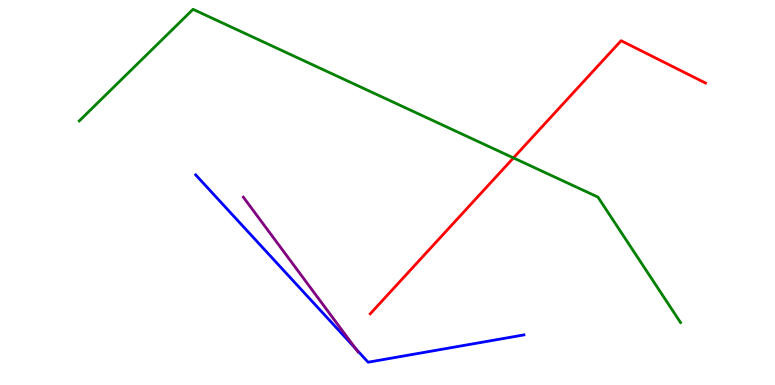[{'lines': ['blue', 'red'], 'intersections': []}, {'lines': ['green', 'red'], 'intersections': [{'x': 6.63, 'y': 5.9}]}, {'lines': ['purple', 'red'], 'intersections': []}, {'lines': ['blue', 'green'], 'intersections': []}, {'lines': ['blue', 'purple'], 'intersections': [{'x': 4.59, 'y': 0.944}]}, {'lines': ['green', 'purple'], 'intersections': []}]